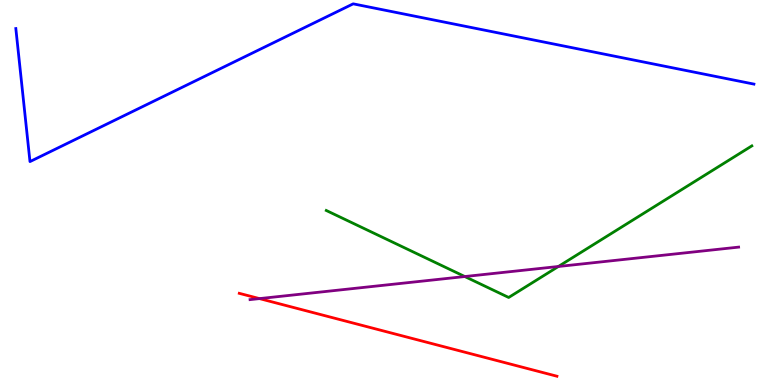[{'lines': ['blue', 'red'], 'intersections': []}, {'lines': ['green', 'red'], 'intersections': []}, {'lines': ['purple', 'red'], 'intersections': [{'x': 3.35, 'y': 2.24}]}, {'lines': ['blue', 'green'], 'intersections': []}, {'lines': ['blue', 'purple'], 'intersections': []}, {'lines': ['green', 'purple'], 'intersections': [{'x': 6.0, 'y': 2.82}, {'x': 7.2, 'y': 3.08}]}]